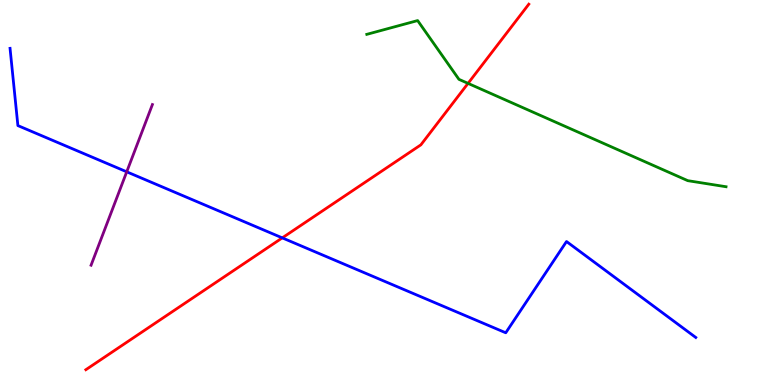[{'lines': ['blue', 'red'], 'intersections': [{'x': 3.64, 'y': 3.82}]}, {'lines': ['green', 'red'], 'intersections': [{'x': 6.04, 'y': 7.83}]}, {'lines': ['purple', 'red'], 'intersections': []}, {'lines': ['blue', 'green'], 'intersections': []}, {'lines': ['blue', 'purple'], 'intersections': [{'x': 1.64, 'y': 5.54}]}, {'lines': ['green', 'purple'], 'intersections': []}]